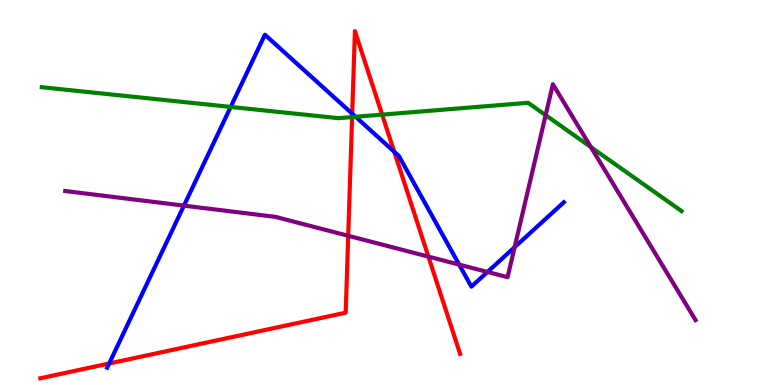[{'lines': ['blue', 'red'], 'intersections': [{'x': 1.41, 'y': 0.559}, {'x': 4.54, 'y': 7.05}, {'x': 5.09, 'y': 6.06}]}, {'lines': ['green', 'red'], 'intersections': [{'x': 4.54, 'y': 6.96}, {'x': 4.93, 'y': 7.02}]}, {'lines': ['purple', 'red'], 'intersections': [{'x': 4.49, 'y': 3.88}, {'x': 5.53, 'y': 3.33}]}, {'lines': ['blue', 'green'], 'intersections': [{'x': 2.98, 'y': 7.22}, {'x': 4.59, 'y': 6.97}]}, {'lines': ['blue', 'purple'], 'intersections': [{'x': 2.37, 'y': 4.66}, {'x': 5.92, 'y': 3.13}, {'x': 6.29, 'y': 2.94}, {'x': 6.64, 'y': 3.58}]}, {'lines': ['green', 'purple'], 'intersections': [{'x': 7.04, 'y': 7.01}, {'x': 7.62, 'y': 6.18}]}]